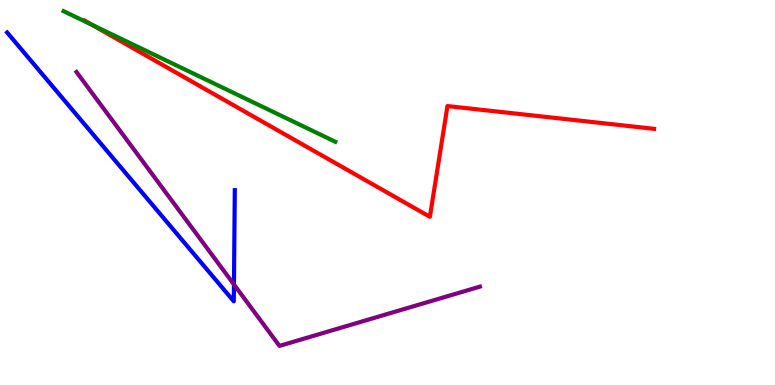[{'lines': ['blue', 'red'], 'intersections': []}, {'lines': ['green', 'red'], 'intersections': [{'x': 1.19, 'y': 9.35}]}, {'lines': ['purple', 'red'], 'intersections': []}, {'lines': ['blue', 'green'], 'intersections': []}, {'lines': ['blue', 'purple'], 'intersections': [{'x': 3.02, 'y': 2.61}]}, {'lines': ['green', 'purple'], 'intersections': []}]